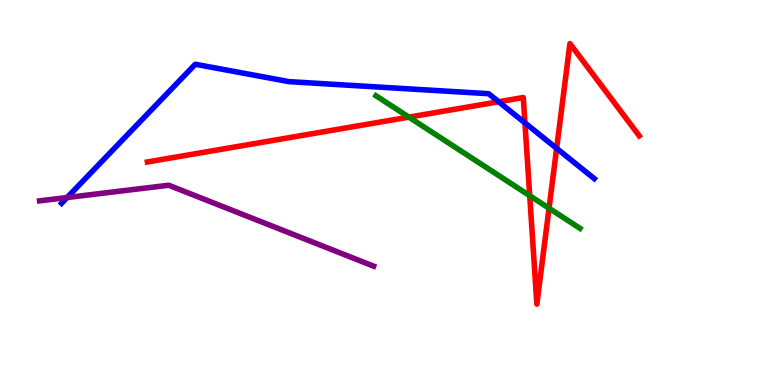[{'lines': ['blue', 'red'], 'intersections': [{'x': 6.43, 'y': 7.36}, {'x': 6.77, 'y': 6.81}, {'x': 7.18, 'y': 6.15}]}, {'lines': ['green', 'red'], 'intersections': [{'x': 5.28, 'y': 6.96}, {'x': 6.84, 'y': 4.92}, {'x': 7.08, 'y': 4.59}]}, {'lines': ['purple', 'red'], 'intersections': []}, {'lines': ['blue', 'green'], 'intersections': []}, {'lines': ['blue', 'purple'], 'intersections': [{'x': 0.866, 'y': 4.87}]}, {'lines': ['green', 'purple'], 'intersections': []}]